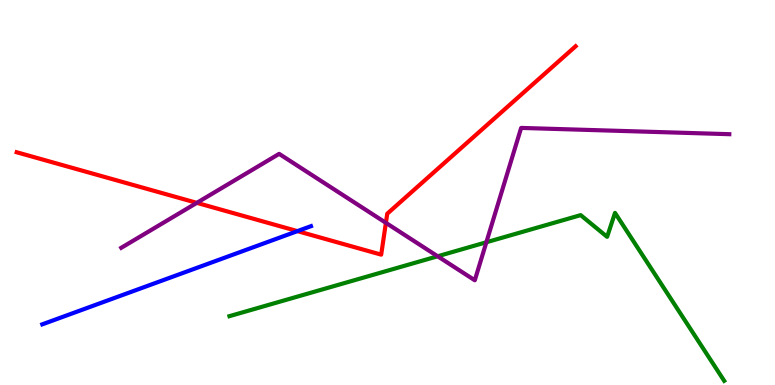[{'lines': ['blue', 'red'], 'intersections': [{'x': 3.84, 'y': 4.0}]}, {'lines': ['green', 'red'], 'intersections': []}, {'lines': ['purple', 'red'], 'intersections': [{'x': 2.54, 'y': 4.73}, {'x': 4.98, 'y': 4.21}]}, {'lines': ['blue', 'green'], 'intersections': []}, {'lines': ['blue', 'purple'], 'intersections': []}, {'lines': ['green', 'purple'], 'intersections': [{'x': 5.65, 'y': 3.34}, {'x': 6.28, 'y': 3.71}]}]